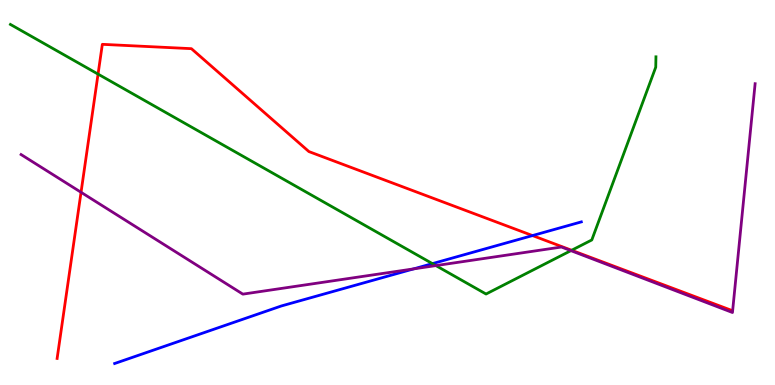[{'lines': ['blue', 'red'], 'intersections': [{'x': 6.87, 'y': 3.88}]}, {'lines': ['green', 'red'], 'intersections': [{'x': 1.27, 'y': 8.08}, {'x': 7.38, 'y': 3.5}]}, {'lines': ['purple', 'red'], 'intersections': [{'x': 1.05, 'y': 5.01}]}, {'lines': ['blue', 'green'], 'intersections': [{'x': 5.58, 'y': 3.15}]}, {'lines': ['blue', 'purple'], 'intersections': [{'x': 5.34, 'y': 3.02}]}, {'lines': ['green', 'purple'], 'intersections': [{'x': 5.62, 'y': 3.1}, {'x': 7.37, 'y': 3.49}]}]